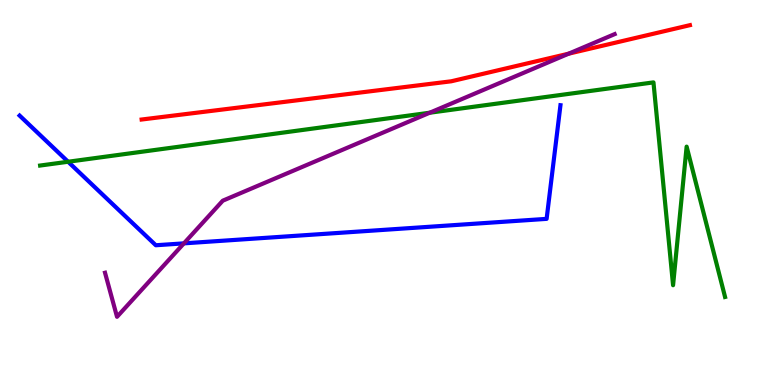[{'lines': ['blue', 'red'], 'intersections': []}, {'lines': ['green', 'red'], 'intersections': []}, {'lines': ['purple', 'red'], 'intersections': [{'x': 7.34, 'y': 8.61}]}, {'lines': ['blue', 'green'], 'intersections': [{'x': 0.879, 'y': 5.8}]}, {'lines': ['blue', 'purple'], 'intersections': [{'x': 2.37, 'y': 3.68}]}, {'lines': ['green', 'purple'], 'intersections': [{'x': 5.55, 'y': 7.07}]}]